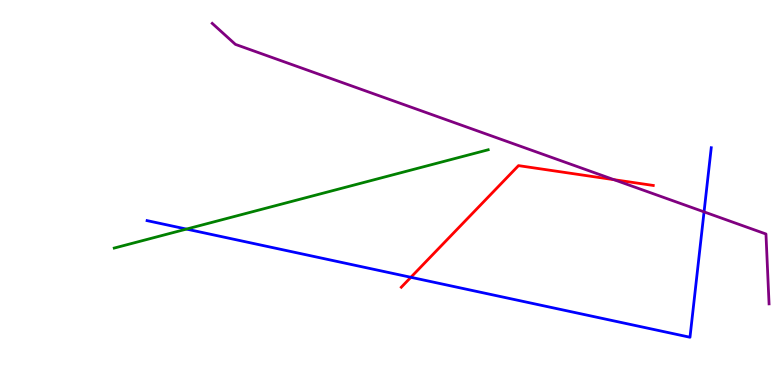[{'lines': ['blue', 'red'], 'intersections': [{'x': 5.3, 'y': 2.8}]}, {'lines': ['green', 'red'], 'intersections': []}, {'lines': ['purple', 'red'], 'intersections': [{'x': 7.92, 'y': 5.33}]}, {'lines': ['blue', 'green'], 'intersections': [{'x': 2.41, 'y': 4.05}]}, {'lines': ['blue', 'purple'], 'intersections': [{'x': 9.08, 'y': 4.5}]}, {'lines': ['green', 'purple'], 'intersections': []}]